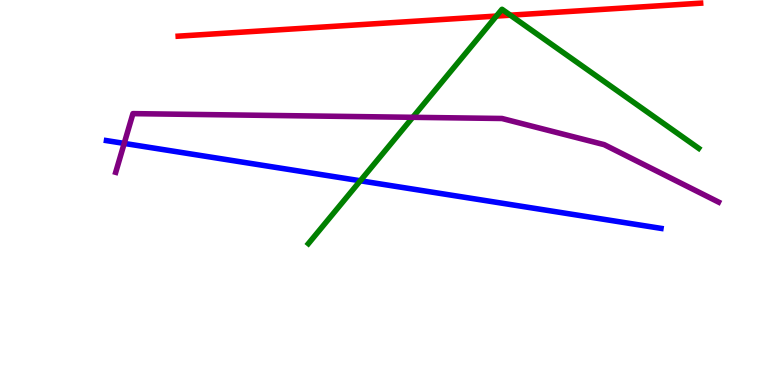[{'lines': ['blue', 'red'], 'intersections': []}, {'lines': ['green', 'red'], 'intersections': [{'x': 6.4, 'y': 9.58}, {'x': 6.58, 'y': 9.61}]}, {'lines': ['purple', 'red'], 'intersections': []}, {'lines': ['blue', 'green'], 'intersections': [{'x': 4.65, 'y': 5.3}]}, {'lines': ['blue', 'purple'], 'intersections': [{'x': 1.6, 'y': 6.28}]}, {'lines': ['green', 'purple'], 'intersections': [{'x': 5.33, 'y': 6.95}]}]